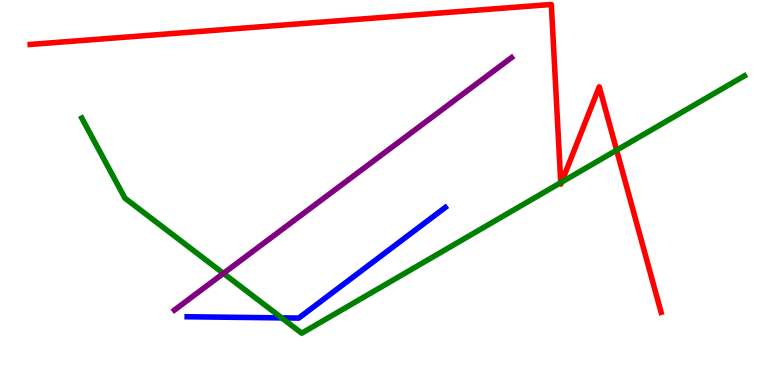[{'lines': ['blue', 'red'], 'intersections': []}, {'lines': ['green', 'red'], 'intersections': [{'x': 7.24, 'y': 5.26}, {'x': 7.25, 'y': 5.27}, {'x': 7.96, 'y': 6.1}]}, {'lines': ['purple', 'red'], 'intersections': []}, {'lines': ['blue', 'green'], 'intersections': [{'x': 3.63, 'y': 1.74}]}, {'lines': ['blue', 'purple'], 'intersections': []}, {'lines': ['green', 'purple'], 'intersections': [{'x': 2.88, 'y': 2.9}]}]